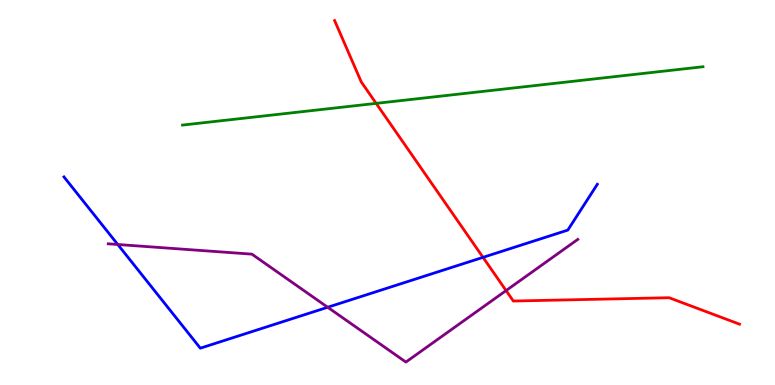[{'lines': ['blue', 'red'], 'intersections': [{'x': 6.23, 'y': 3.32}]}, {'lines': ['green', 'red'], 'intersections': [{'x': 4.85, 'y': 7.31}]}, {'lines': ['purple', 'red'], 'intersections': [{'x': 6.53, 'y': 2.45}]}, {'lines': ['blue', 'green'], 'intersections': []}, {'lines': ['blue', 'purple'], 'intersections': [{'x': 1.52, 'y': 3.65}, {'x': 4.23, 'y': 2.02}]}, {'lines': ['green', 'purple'], 'intersections': []}]